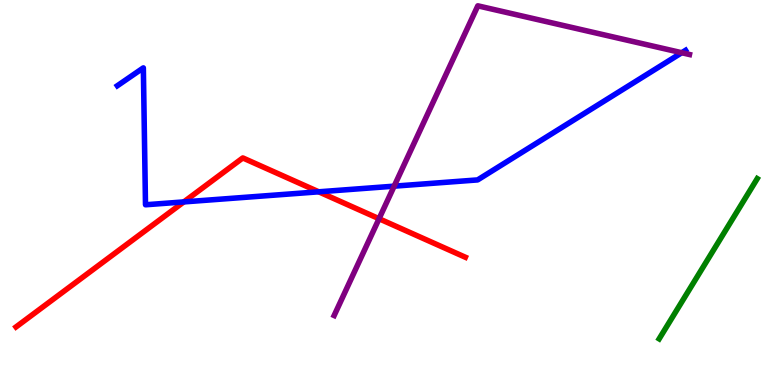[{'lines': ['blue', 'red'], 'intersections': [{'x': 2.37, 'y': 4.76}, {'x': 4.11, 'y': 5.02}]}, {'lines': ['green', 'red'], 'intersections': []}, {'lines': ['purple', 'red'], 'intersections': [{'x': 4.89, 'y': 4.32}]}, {'lines': ['blue', 'green'], 'intersections': []}, {'lines': ['blue', 'purple'], 'intersections': [{'x': 5.09, 'y': 5.16}, {'x': 8.8, 'y': 8.63}]}, {'lines': ['green', 'purple'], 'intersections': []}]